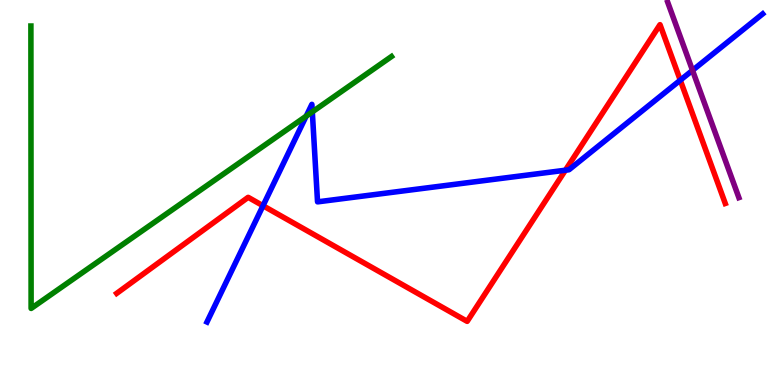[{'lines': ['blue', 'red'], 'intersections': [{'x': 3.39, 'y': 4.66}, {'x': 7.3, 'y': 5.58}, {'x': 8.78, 'y': 7.92}]}, {'lines': ['green', 'red'], 'intersections': []}, {'lines': ['purple', 'red'], 'intersections': []}, {'lines': ['blue', 'green'], 'intersections': [{'x': 3.95, 'y': 6.98}, {'x': 4.03, 'y': 7.09}]}, {'lines': ['blue', 'purple'], 'intersections': [{'x': 8.94, 'y': 8.17}]}, {'lines': ['green', 'purple'], 'intersections': []}]